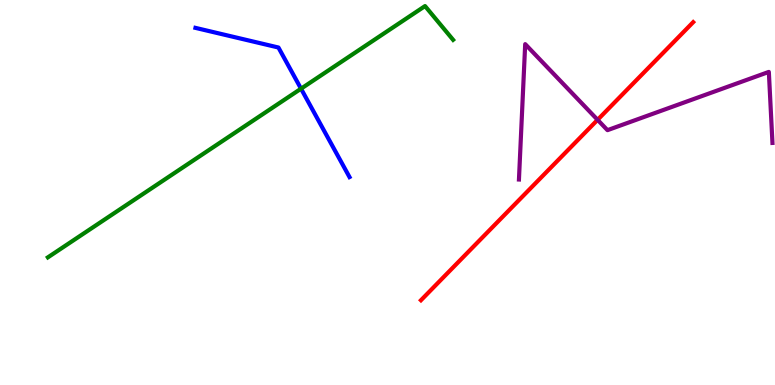[{'lines': ['blue', 'red'], 'intersections': []}, {'lines': ['green', 'red'], 'intersections': []}, {'lines': ['purple', 'red'], 'intersections': [{'x': 7.71, 'y': 6.89}]}, {'lines': ['blue', 'green'], 'intersections': [{'x': 3.88, 'y': 7.7}]}, {'lines': ['blue', 'purple'], 'intersections': []}, {'lines': ['green', 'purple'], 'intersections': []}]